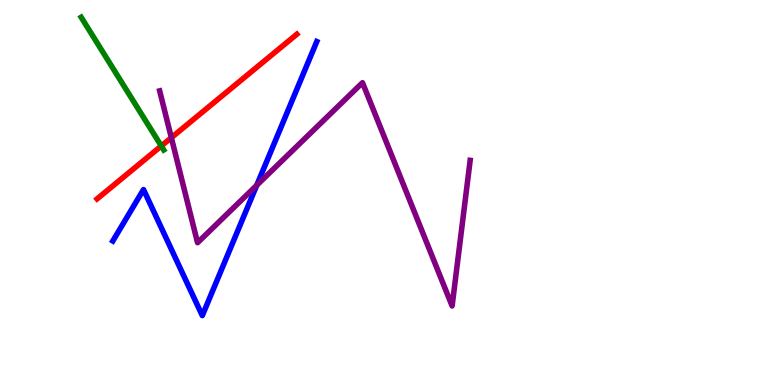[{'lines': ['blue', 'red'], 'intersections': []}, {'lines': ['green', 'red'], 'intersections': [{'x': 2.08, 'y': 6.21}]}, {'lines': ['purple', 'red'], 'intersections': [{'x': 2.21, 'y': 6.42}]}, {'lines': ['blue', 'green'], 'intersections': []}, {'lines': ['blue', 'purple'], 'intersections': [{'x': 3.31, 'y': 5.19}]}, {'lines': ['green', 'purple'], 'intersections': []}]